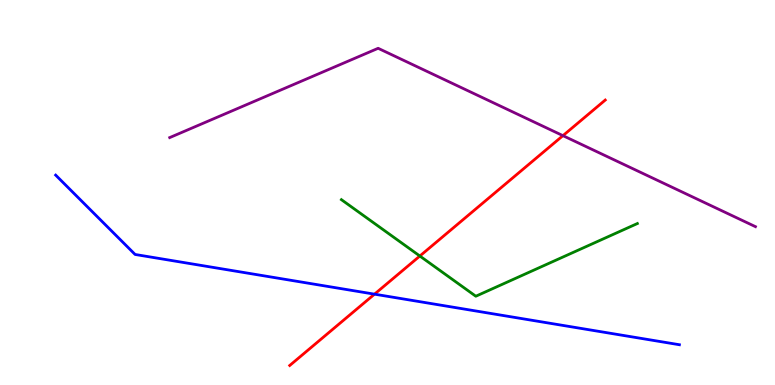[{'lines': ['blue', 'red'], 'intersections': [{'x': 4.83, 'y': 2.36}]}, {'lines': ['green', 'red'], 'intersections': [{'x': 5.42, 'y': 3.35}]}, {'lines': ['purple', 'red'], 'intersections': [{'x': 7.26, 'y': 6.48}]}, {'lines': ['blue', 'green'], 'intersections': []}, {'lines': ['blue', 'purple'], 'intersections': []}, {'lines': ['green', 'purple'], 'intersections': []}]